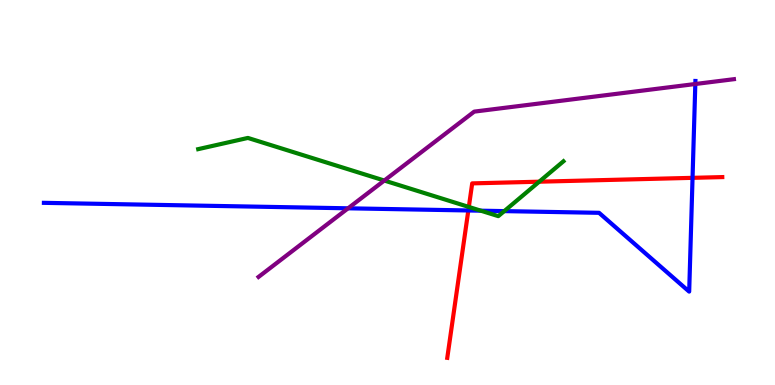[{'lines': ['blue', 'red'], 'intersections': [{'x': 6.04, 'y': 4.53}, {'x': 8.94, 'y': 5.38}]}, {'lines': ['green', 'red'], 'intersections': [{'x': 6.05, 'y': 4.62}, {'x': 6.96, 'y': 5.28}]}, {'lines': ['purple', 'red'], 'intersections': []}, {'lines': ['blue', 'green'], 'intersections': [{'x': 6.2, 'y': 4.53}, {'x': 6.51, 'y': 4.52}]}, {'lines': ['blue', 'purple'], 'intersections': [{'x': 4.49, 'y': 4.59}, {'x': 8.97, 'y': 7.82}]}, {'lines': ['green', 'purple'], 'intersections': [{'x': 4.96, 'y': 5.31}]}]